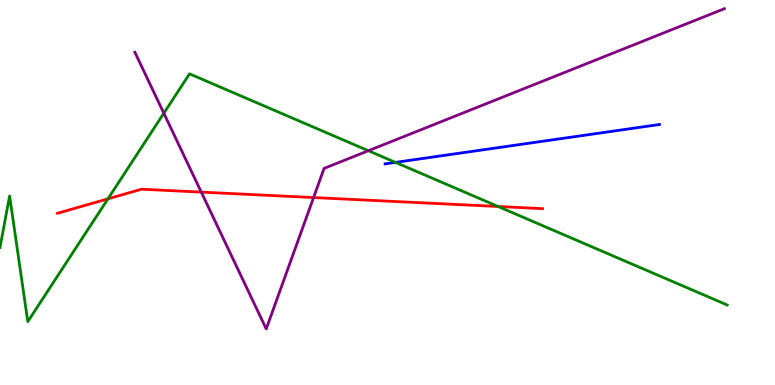[{'lines': ['blue', 'red'], 'intersections': []}, {'lines': ['green', 'red'], 'intersections': [{'x': 1.39, 'y': 4.84}, {'x': 6.43, 'y': 4.64}]}, {'lines': ['purple', 'red'], 'intersections': [{'x': 2.6, 'y': 5.01}, {'x': 4.05, 'y': 4.87}]}, {'lines': ['blue', 'green'], 'intersections': [{'x': 5.1, 'y': 5.78}]}, {'lines': ['blue', 'purple'], 'intersections': []}, {'lines': ['green', 'purple'], 'intersections': [{'x': 2.11, 'y': 7.06}, {'x': 4.75, 'y': 6.08}]}]